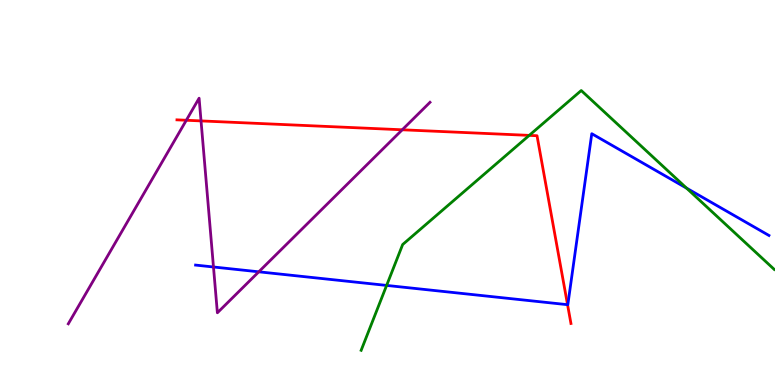[{'lines': ['blue', 'red'], 'intersections': [{'x': 7.32, 'y': 2.09}]}, {'lines': ['green', 'red'], 'intersections': [{'x': 6.83, 'y': 6.48}]}, {'lines': ['purple', 'red'], 'intersections': [{'x': 2.4, 'y': 6.88}, {'x': 2.59, 'y': 6.86}, {'x': 5.19, 'y': 6.63}]}, {'lines': ['blue', 'green'], 'intersections': [{'x': 4.99, 'y': 2.59}, {'x': 8.86, 'y': 5.11}]}, {'lines': ['blue', 'purple'], 'intersections': [{'x': 2.75, 'y': 3.07}, {'x': 3.34, 'y': 2.94}]}, {'lines': ['green', 'purple'], 'intersections': []}]